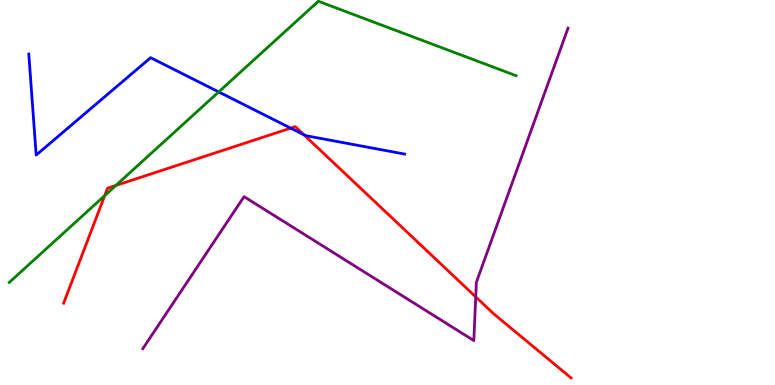[{'lines': ['blue', 'red'], 'intersections': [{'x': 3.75, 'y': 6.67}, {'x': 3.92, 'y': 6.5}]}, {'lines': ['green', 'red'], 'intersections': [{'x': 1.35, 'y': 4.92}, {'x': 1.5, 'y': 5.18}]}, {'lines': ['purple', 'red'], 'intersections': [{'x': 6.14, 'y': 2.29}]}, {'lines': ['blue', 'green'], 'intersections': [{'x': 2.82, 'y': 7.61}]}, {'lines': ['blue', 'purple'], 'intersections': []}, {'lines': ['green', 'purple'], 'intersections': []}]